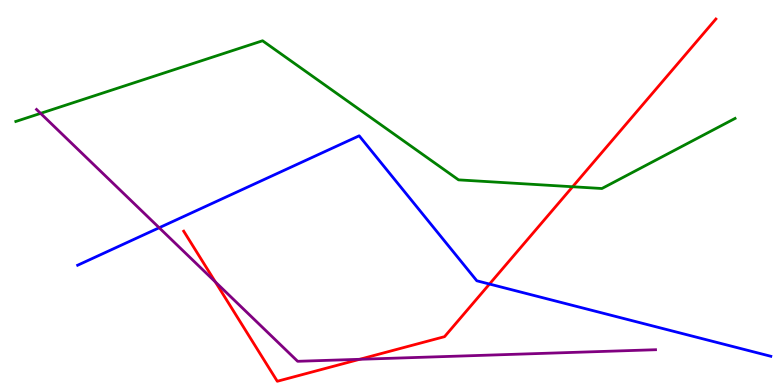[{'lines': ['blue', 'red'], 'intersections': [{'x': 6.32, 'y': 2.62}]}, {'lines': ['green', 'red'], 'intersections': [{'x': 7.39, 'y': 5.15}]}, {'lines': ['purple', 'red'], 'intersections': [{'x': 2.78, 'y': 2.68}, {'x': 4.64, 'y': 0.668}]}, {'lines': ['blue', 'green'], 'intersections': []}, {'lines': ['blue', 'purple'], 'intersections': [{'x': 2.05, 'y': 4.08}]}, {'lines': ['green', 'purple'], 'intersections': [{'x': 0.524, 'y': 7.06}]}]